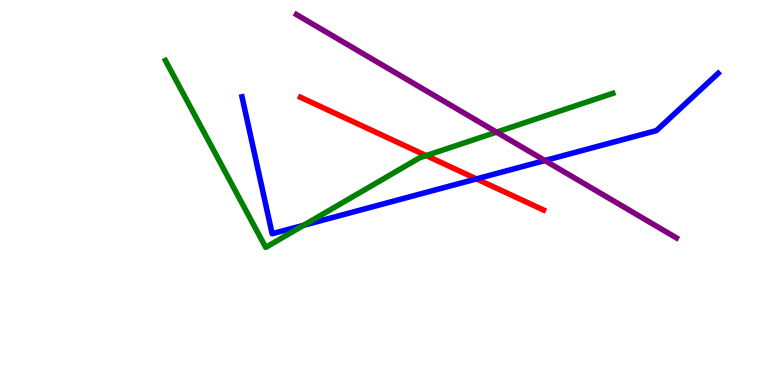[{'lines': ['blue', 'red'], 'intersections': [{'x': 6.15, 'y': 5.35}]}, {'lines': ['green', 'red'], 'intersections': [{'x': 5.5, 'y': 5.96}]}, {'lines': ['purple', 'red'], 'intersections': []}, {'lines': ['blue', 'green'], 'intersections': [{'x': 3.92, 'y': 4.15}]}, {'lines': ['blue', 'purple'], 'intersections': [{'x': 7.03, 'y': 5.83}]}, {'lines': ['green', 'purple'], 'intersections': [{'x': 6.41, 'y': 6.57}]}]